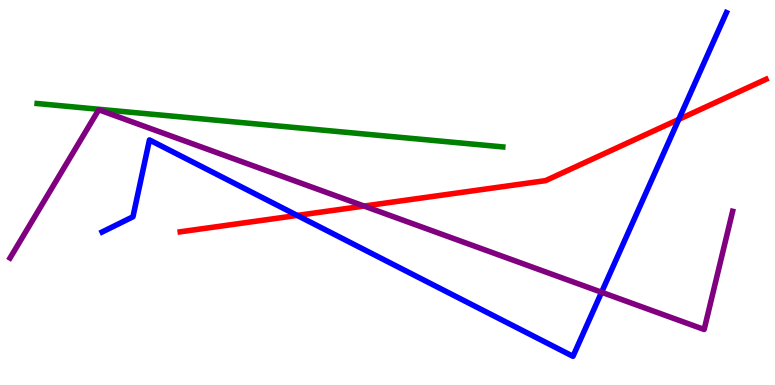[{'lines': ['blue', 'red'], 'intersections': [{'x': 3.84, 'y': 4.4}, {'x': 8.76, 'y': 6.9}]}, {'lines': ['green', 'red'], 'intersections': []}, {'lines': ['purple', 'red'], 'intersections': [{'x': 4.7, 'y': 4.65}]}, {'lines': ['blue', 'green'], 'intersections': []}, {'lines': ['blue', 'purple'], 'intersections': [{'x': 7.76, 'y': 2.41}]}, {'lines': ['green', 'purple'], 'intersections': []}]